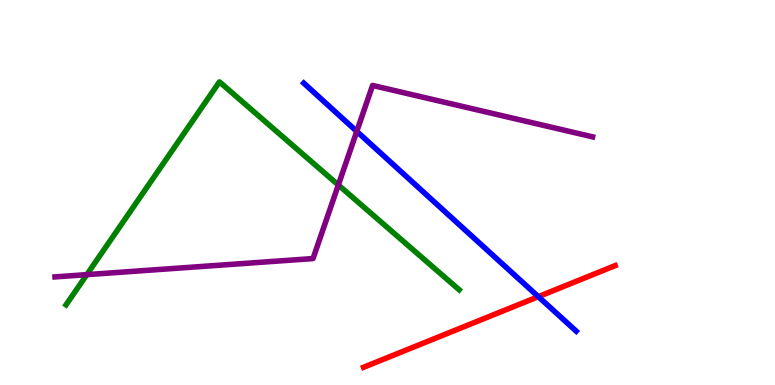[{'lines': ['blue', 'red'], 'intersections': [{'x': 6.95, 'y': 2.29}]}, {'lines': ['green', 'red'], 'intersections': []}, {'lines': ['purple', 'red'], 'intersections': []}, {'lines': ['blue', 'green'], 'intersections': []}, {'lines': ['blue', 'purple'], 'intersections': [{'x': 4.6, 'y': 6.59}]}, {'lines': ['green', 'purple'], 'intersections': [{'x': 1.12, 'y': 2.87}, {'x': 4.37, 'y': 5.2}]}]